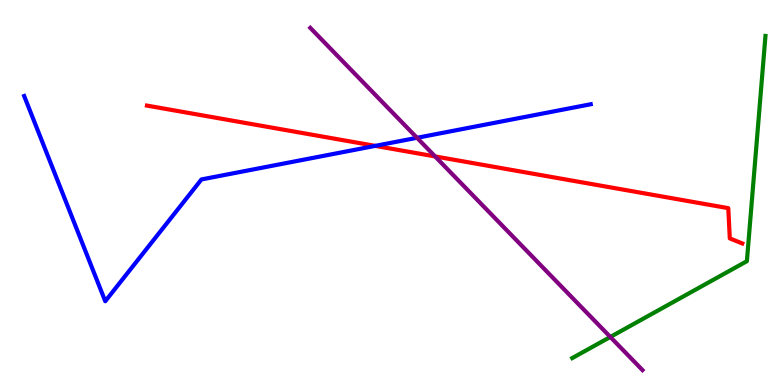[{'lines': ['blue', 'red'], 'intersections': [{'x': 4.84, 'y': 6.21}]}, {'lines': ['green', 'red'], 'intersections': []}, {'lines': ['purple', 'red'], 'intersections': [{'x': 5.61, 'y': 5.94}]}, {'lines': ['blue', 'green'], 'intersections': []}, {'lines': ['blue', 'purple'], 'intersections': [{'x': 5.38, 'y': 6.42}]}, {'lines': ['green', 'purple'], 'intersections': [{'x': 7.88, 'y': 1.25}]}]